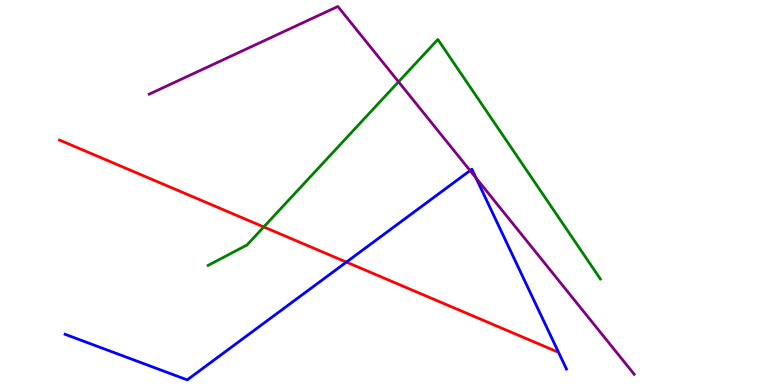[{'lines': ['blue', 'red'], 'intersections': [{'x': 4.47, 'y': 3.19}]}, {'lines': ['green', 'red'], 'intersections': [{'x': 3.4, 'y': 4.11}]}, {'lines': ['purple', 'red'], 'intersections': []}, {'lines': ['blue', 'green'], 'intersections': []}, {'lines': ['blue', 'purple'], 'intersections': [{'x': 6.07, 'y': 5.57}, {'x': 6.14, 'y': 5.38}]}, {'lines': ['green', 'purple'], 'intersections': [{'x': 5.14, 'y': 7.88}]}]